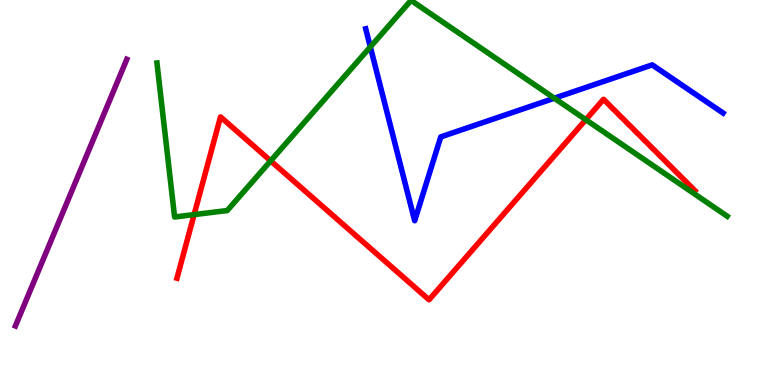[{'lines': ['blue', 'red'], 'intersections': []}, {'lines': ['green', 'red'], 'intersections': [{'x': 2.5, 'y': 4.43}, {'x': 3.49, 'y': 5.82}, {'x': 7.56, 'y': 6.89}]}, {'lines': ['purple', 'red'], 'intersections': []}, {'lines': ['blue', 'green'], 'intersections': [{'x': 4.78, 'y': 8.78}, {'x': 7.15, 'y': 7.45}]}, {'lines': ['blue', 'purple'], 'intersections': []}, {'lines': ['green', 'purple'], 'intersections': []}]